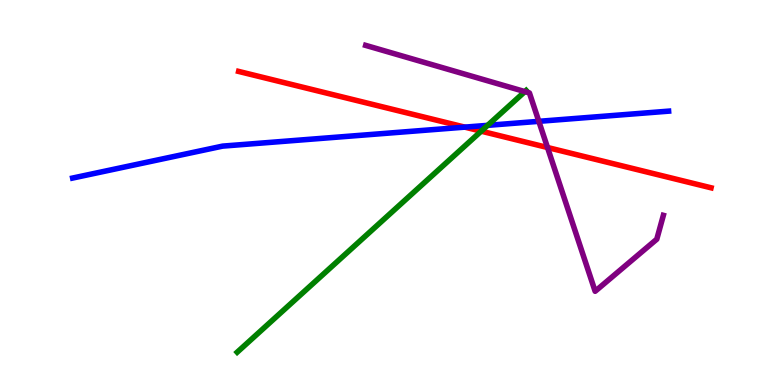[{'lines': ['blue', 'red'], 'intersections': [{'x': 6.0, 'y': 6.7}]}, {'lines': ['green', 'red'], 'intersections': [{'x': 6.21, 'y': 6.59}]}, {'lines': ['purple', 'red'], 'intersections': [{'x': 7.06, 'y': 6.17}]}, {'lines': ['blue', 'green'], 'intersections': [{'x': 6.29, 'y': 6.74}]}, {'lines': ['blue', 'purple'], 'intersections': [{'x': 6.95, 'y': 6.85}]}, {'lines': ['green', 'purple'], 'intersections': [{'x': 6.77, 'y': 7.62}]}]